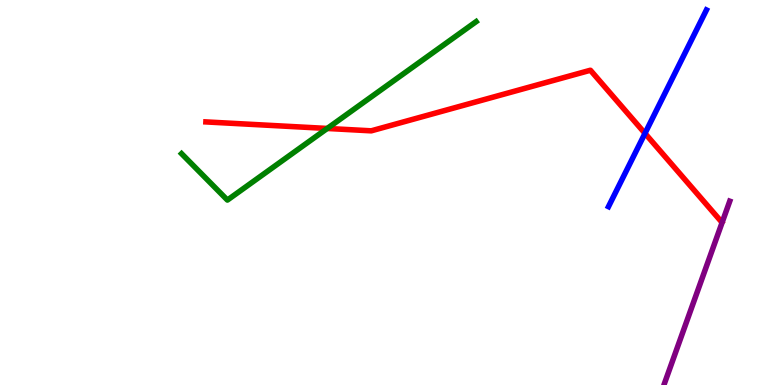[{'lines': ['blue', 'red'], 'intersections': [{'x': 8.32, 'y': 6.54}]}, {'lines': ['green', 'red'], 'intersections': [{'x': 4.22, 'y': 6.66}]}, {'lines': ['purple', 'red'], 'intersections': []}, {'lines': ['blue', 'green'], 'intersections': []}, {'lines': ['blue', 'purple'], 'intersections': []}, {'lines': ['green', 'purple'], 'intersections': []}]